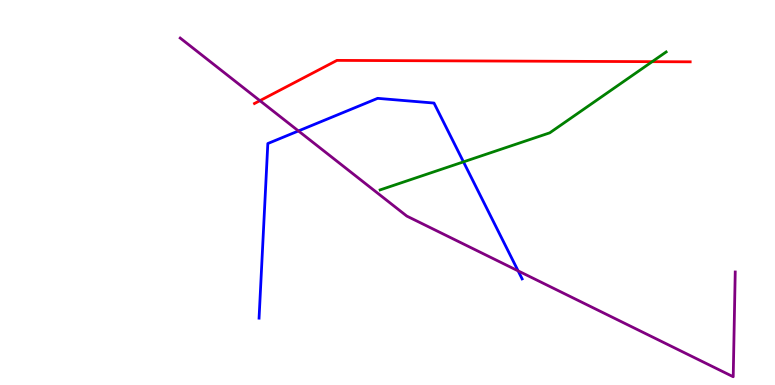[{'lines': ['blue', 'red'], 'intersections': []}, {'lines': ['green', 'red'], 'intersections': [{'x': 8.42, 'y': 8.4}]}, {'lines': ['purple', 'red'], 'intersections': [{'x': 3.35, 'y': 7.39}]}, {'lines': ['blue', 'green'], 'intersections': [{'x': 5.98, 'y': 5.8}]}, {'lines': ['blue', 'purple'], 'intersections': [{'x': 3.85, 'y': 6.6}, {'x': 6.69, 'y': 2.96}]}, {'lines': ['green', 'purple'], 'intersections': []}]